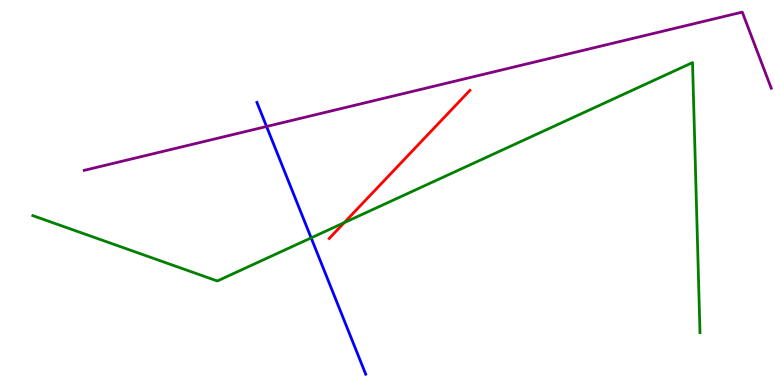[{'lines': ['blue', 'red'], 'intersections': []}, {'lines': ['green', 'red'], 'intersections': [{'x': 4.44, 'y': 4.22}]}, {'lines': ['purple', 'red'], 'intersections': []}, {'lines': ['blue', 'green'], 'intersections': [{'x': 4.01, 'y': 3.82}]}, {'lines': ['blue', 'purple'], 'intersections': [{'x': 3.44, 'y': 6.71}]}, {'lines': ['green', 'purple'], 'intersections': []}]